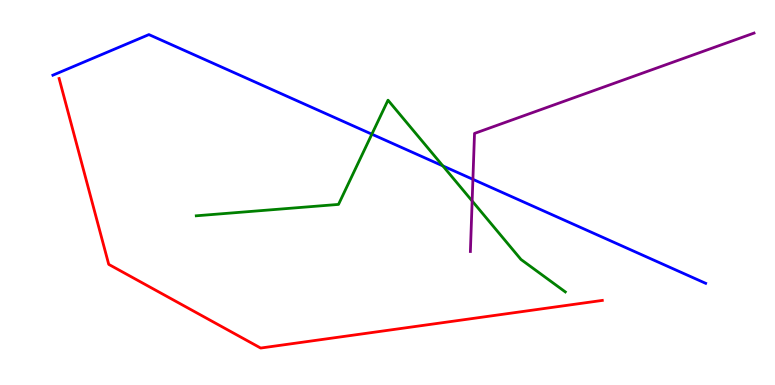[{'lines': ['blue', 'red'], 'intersections': []}, {'lines': ['green', 'red'], 'intersections': []}, {'lines': ['purple', 'red'], 'intersections': []}, {'lines': ['blue', 'green'], 'intersections': [{'x': 4.8, 'y': 6.51}, {'x': 5.71, 'y': 5.69}]}, {'lines': ['blue', 'purple'], 'intersections': [{'x': 6.1, 'y': 5.34}]}, {'lines': ['green', 'purple'], 'intersections': [{'x': 6.09, 'y': 4.78}]}]